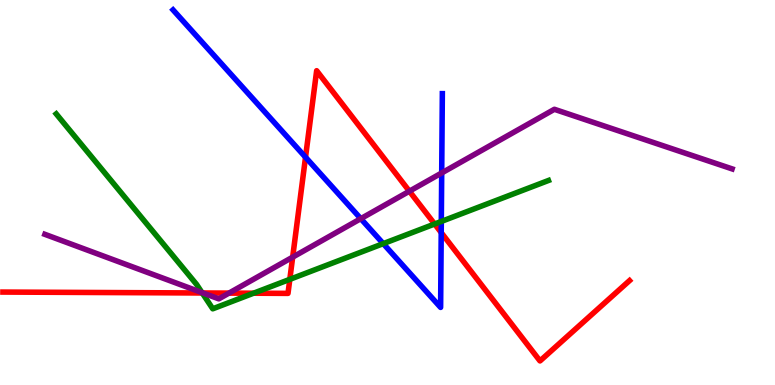[{'lines': ['blue', 'red'], 'intersections': [{'x': 3.94, 'y': 5.92}, {'x': 5.69, 'y': 3.96}]}, {'lines': ['green', 'red'], 'intersections': [{'x': 2.61, 'y': 2.39}, {'x': 3.27, 'y': 2.38}, {'x': 3.74, 'y': 2.74}, {'x': 5.61, 'y': 4.18}]}, {'lines': ['purple', 'red'], 'intersections': [{'x': 2.62, 'y': 2.39}, {'x': 2.95, 'y': 2.39}, {'x': 3.78, 'y': 3.32}, {'x': 5.28, 'y': 5.03}]}, {'lines': ['blue', 'green'], 'intersections': [{'x': 4.95, 'y': 3.67}, {'x': 5.69, 'y': 4.25}]}, {'lines': ['blue', 'purple'], 'intersections': [{'x': 4.66, 'y': 4.32}, {'x': 5.7, 'y': 5.51}]}, {'lines': ['green', 'purple'], 'intersections': [{'x': 2.61, 'y': 2.4}]}]